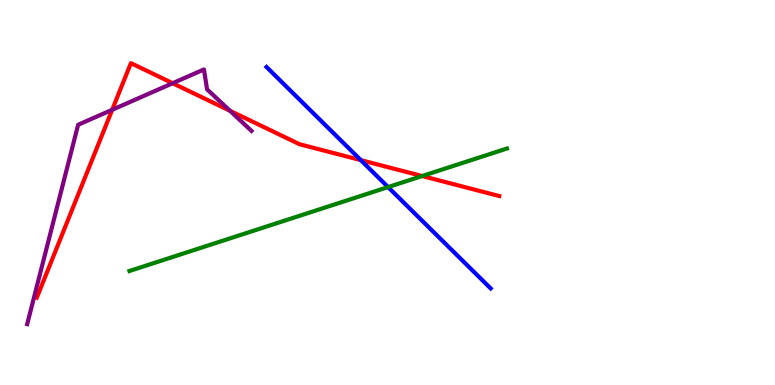[{'lines': ['blue', 'red'], 'intersections': [{'x': 4.66, 'y': 5.84}]}, {'lines': ['green', 'red'], 'intersections': [{'x': 5.45, 'y': 5.43}]}, {'lines': ['purple', 'red'], 'intersections': [{'x': 1.45, 'y': 7.15}, {'x': 2.23, 'y': 7.84}, {'x': 2.97, 'y': 7.12}]}, {'lines': ['blue', 'green'], 'intersections': [{'x': 5.01, 'y': 5.14}]}, {'lines': ['blue', 'purple'], 'intersections': []}, {'lines': ['green', 'purple'], 'intersections': []}]